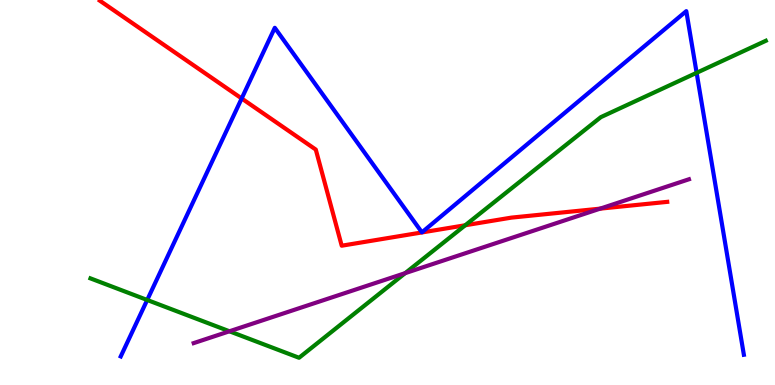[{'lines': ['blue', 'red'], 'intersections': [{'x': 3.12, 'y': 7.44}]}, {'lines': ['green', 'red'], 'intersections': [{'x': 6.0, 'y': 4.15}]}, {'lines': ['purple', 'red'], 'intersections': [{'x': 7.74, 'y': 4.58}]}, {'lines': ['blue', 'green'], 'intersections': [{'x': 1.9, 'y': 2.21}, {'x': 8.99, 'y': 8.11}]}, {'lines': ['blue', 'purple'], 'intersections': []}, {'lines': ['green', 'purple'], 'intersections': [{'x': 2.96, 'y': 1.4}, {'x': 5.23, 'y': 2.91}]}]